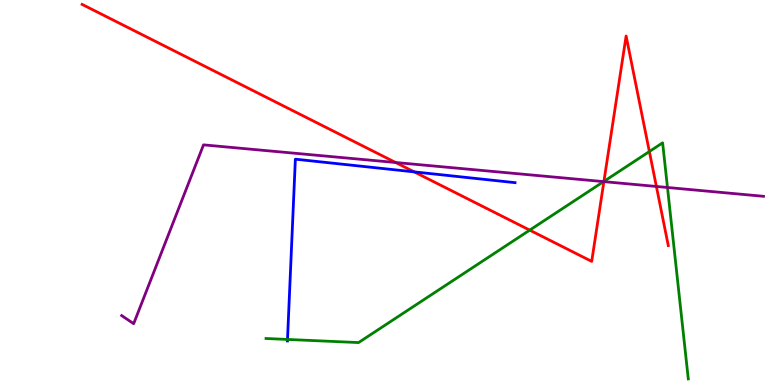[{'lines': ['blue', 'red'], 'intersections': [{'x': 5.34, 'y': 5.54}]}, {'lines': ['green', 'red'], 'intersections': [{'x': 6.84, 'y': 4.02}, {'x': 7.79, 'y': 5.29}, {'x': 8.38, 'y': 6.06}]}, {'lines': ['purple', 'red'], 'intersections': [{'x': 5.1, 'y': 5.78}, {'x': 7.79, 'y': 5.28}, {'x': 8.47, 'y': 5.16}]}, {'lines': ['blue', 'green'], 'intersections': [{'x': 3.71, 'y': 1.18}]}, {'lines': ['blue', 'purple'], 'intersections': []}, {'lines': ['green', 'purple'], 'intersections': [{'x': 7.79, 'y': 5.28}, {'x': 8.61, 'y': 5.13}]}]